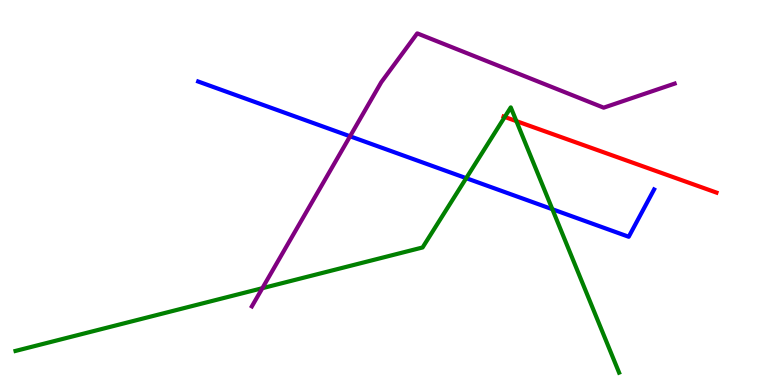[{'lines': ['blue', 'red'], 'intersections': []}, {'lines': ['green', 'red'], 'intersections': [{'x': 6.51, 'y': 6.96}, {'x': 6.66, 'y': 6.85}]}, {'lines': ['purple', 'red'], 'intersections': []}, {'lines': ['blue', 'green'], 'intersections': [{'x': 6.02, 'y': 5.37}, {'x': 7.13, 'y': 4.57}]}, {'lines': ['blue', 'purple'], 'intersections': [{'x': 4.52, 'y': 6.46}]}, {'lines': ['green', 'purple'], 'intersections': [{'x': 3.39, 'y': 2.51}]}]